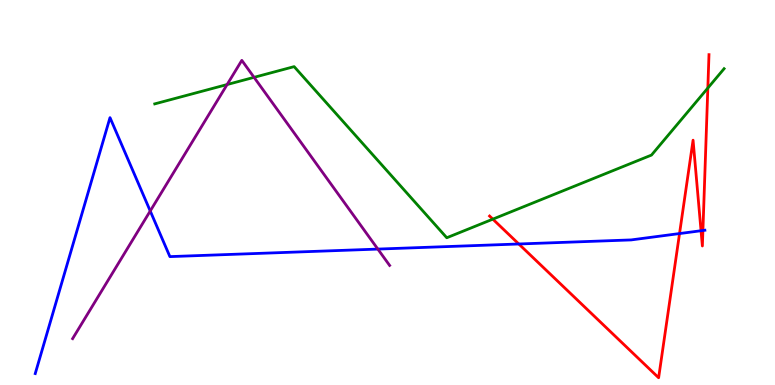[{'lines': ['blue', 'red'], 'intersections': [{'x': 6.69, 'y': 3.66}, {'x': 8.77, 'y': 3.93}, {'x': 9.05, 'y': 4.01}, {'x': 9.07, 'y': 4.01}]}, {'lines': ['green', 'red'], 'intersections': [{'x': 6.36, 'y': 4.31}, {'x': 9.13, 'y': 7.71}]}, {'lines': ['purple', 'red'], 'intersections': []}, {'lines': ['blue', 'green'], 'intersections': []}, {'lines': ['blue', 'purple'], 'intersections': [{'x': 1.94, 'y': 4.52}, {'x': 4.88, 'y': 3.53}]}, {'lines': ['green', 'purple'], 'intersections': [{'x': 2.93, 'y': 7.8}, {'x': 3.28, 'y': 7.99}]}]